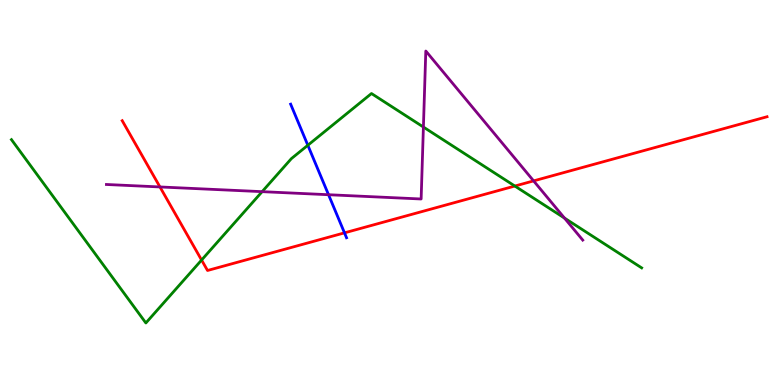[{'lines': ['blue', 'red'], 'intersections': [{'x': 4.45, 'y': 3.95}]}, {'lines': ['green', 'red'], 'intersections': [{'x': 2.6, 'y': 3.25}, {'x': 6.64, 'y': 5.17}]}, {'lines': ['purple', 'red'], 'intersections': [{'x': 2.06, 'y': 5.14}, {'x': 6.89, 'y': 5.3}]}, {'lines': ['blue', 'green'], 'intersections': [{'x': 3.97, 'y': 6.23}]}, {'lines': ['blue', 'purple'], 'intersections': [{'x': 4.24, 'y': 4.94}]}, {'lines': ['green', 'purple'], 'intersections': [{'x': 3.38, 'y': 5.02}, {'x': 5.46, 'y': 6.7}, {'x': 7.28, 'y': 4.34}]}]